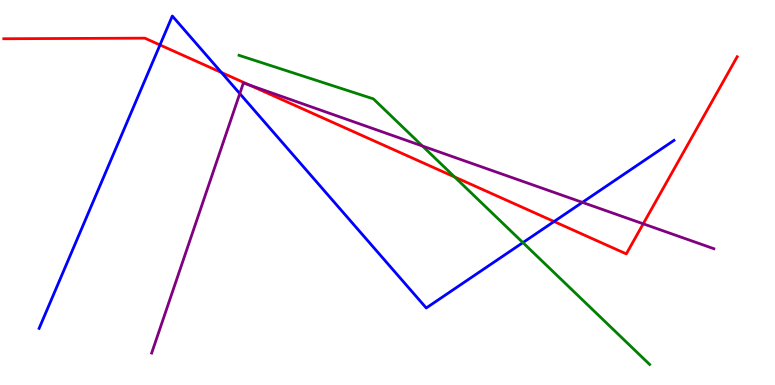[{'lines': ['blue', 'red'], 'intersections': [{'x': 2.06, 'y': 8.83}, {'x': 2.86, 'y': 8.12}, {'x': 7.15, 'y': 4.25}]}, {'lines': ['green', 'red'], 'intersections': [{'x': 5.87, 'y': 5.4}]}, {'lines': ['purple', 'red'], 'intersections': [{'x': 3.22, 'y': 7.79}, {'x': 8.3, 'y': 4.19}]}, {'lines': ['blue', 'green'], 'intersections': [{'x': 6.75, 'y': 3.7}]}, {'lines': ['blue', 'purple'], 'intersections': [{'x': 3.09, 'y': 7.57}, {'x': 7.51, 'y': 4.74}]}, {'lines': ['green', 'purple'], 'intersections': [{'x': 5.45, 'y': 6.21}]}]